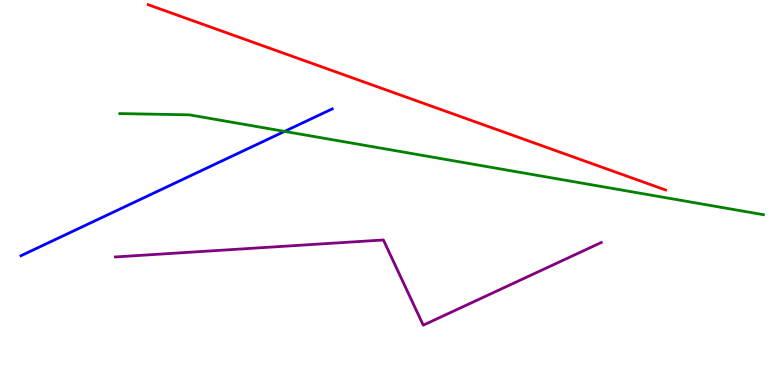[{'lines': ['blue', 'red'], 'intersections': []}, {'lines': ['green', 'red'], 'intersections': []}, {'lines': ['purple', 'red'], 'intersections': []}, {'lines': ['blue', 'green'], 'intersections': [{'x': 3.67, 'y': 6.59}]}, {'lines': ['blue', 'purple'], 'intersections': []}, {'lines': ['green', 'purple'], 'intersections': []}]